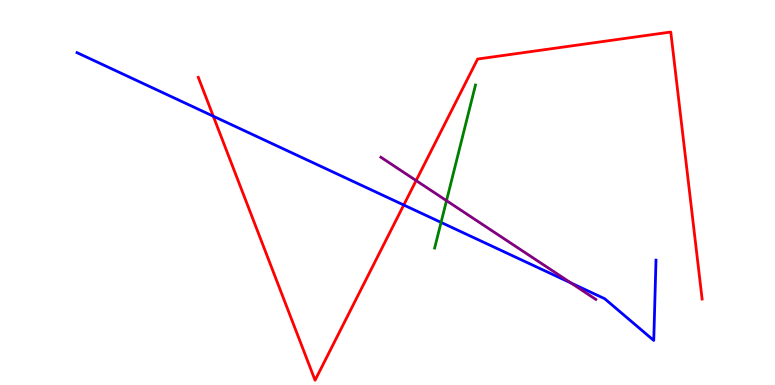[{'lines': ['blue', 'red'], 'intersections': [{'x': 2.75, 'y': 6.98}, {'x': 5.21, 'y': 4.68}]}, {'lines': ['green', 'red'], 'intersections': []}, {'lines': ['purple', 'red'], 'intersections': [{'x': 5.37, 'y': 5.31}]}, {'lines': ['blue', 'green'], 'intersections': [{'x': 5.69, 'y': 4.22}]}, {'lines': ['blue', 'purple'], 'intersections': [{'x': 7.37, 'y': 2.65}]}, {'lines': ['green', 'purple'], 'intersections': [{'x': 5.76, 'y': 4.79}]}]